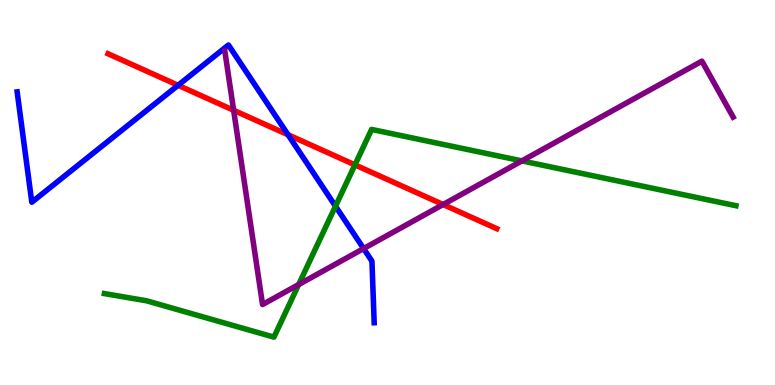[{'lines': ['blue', 'red'], 'intersections': [{'x': 2.3, 'y': 7.78}, {'x': 3.72, 'y': 6.5}]}, {'lines': ['green', 'red'], 'intersections': [{'x': 4.58, 'y': 5.72}]}, {'lines': ['purple', 'red'], 'intersections': [{'x': 3.01, 'y': 7.14}, {'x': 5.72, 'y': 4.69}]}, {'lines': ['blue', 'green'], 'intersections': [{'x': 4.33, 'y': 4.64}]}, {'lines': ['blue', 'purple'], 'intersections': [{'x': 4.69, 'y': 3.54}]}, {'lines': ['green', 'purple'], 'intersections': [{'x': 3.85, 'y': 2.61}, {'x': 6.73, 'y': 5.82}]}]